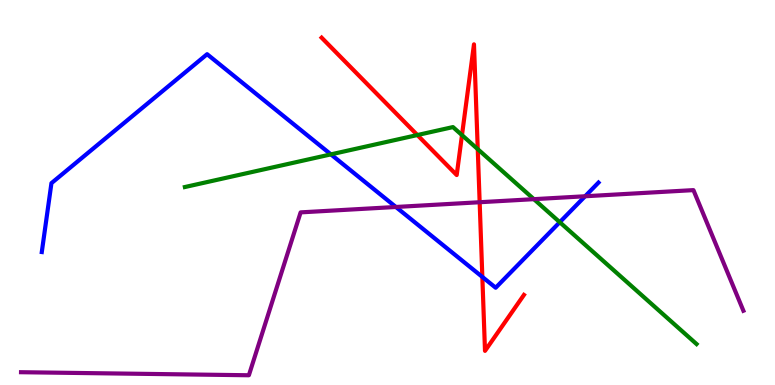[{'lines': ['blue', 'red'], 'intersections': [{'x': 6.22, 'y': 2.81}]}, {'lines': ['green', 'red'], 'intersections': [{'x': 5.39, 'y': 6.49}, {'x': 5.96, 'y': 6.49}, {'x': 6.16, 'y': 6.13}]}, {'lines': ['purple', 'red'], 'intersections': [{'x': 6.19, 'y': 4.75}]}, {'lines': ['blue', 'green'], 'intersections': [{'x': 4.27, 'y': 5.99}, {'x': 7.22, 'y': 4.23}]}, {'lines': ['blue', 'purple'], 'intersections': [{'x': 5.11, 'y': 4.62}, {'x': 7.55, 'y': 4.9}]}, {'lines': ['green', 'purple'], 'intersections': [{'x': 6.89, 'y': 4.83}]}]